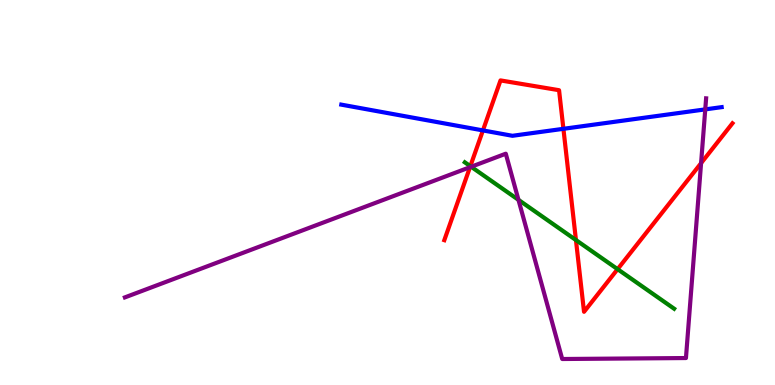[{'lines': ['blue', 'red'], 'intersections': [{'x': 6.23, 'y': 6.61}, {'x': 7.27, 'y': 6.65}]}, {'lines': ['green', 'red'], 'intersections': [{'x': 6.07, 'y': 5.68}, {'x': 7.43, 'y': 3.77}, {'x': 7.97, 'y': 3.01}]}, {'lines': ['purple', 'red'], 'intersections': [{'x': 6.06, 'y': 5.66}, {'x': 9.05, 'y': 5.76}]}, {'lines': ['blue', 'green'], 'intersections': []}, {'lines': ['blue', 'purple'], 'intersections': [{'x': 9.1, 'y': 7.16}]}, {'lines': ['green', 'purple'], 'intersections': [{'x': 6.08, 'y': 5.67}, {'x': 6.69, 'y': 4.81}]}]